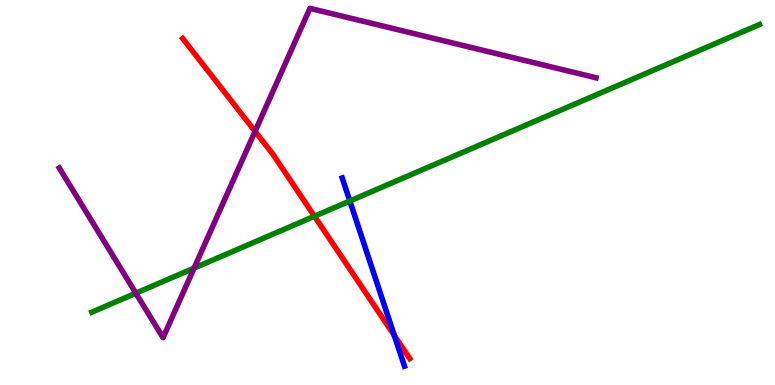[{'lines': ['blue', 'red'], 'intersections': [{'x': 5.09, 'y': 1.29}]}, {'lines': ['green', 'red'], 'intersections': [{'x': 4.06, 'y': 4.38}]}, {'lines': ['purple', 'red'], 'intersections': [{'x': 3.29, 'y': 6.59}]}, {'lines': ['blue', 'green'], 'intersections': [{'x': 4.51, 'y': 4.78}]}, {'lines': ['blue', 'purple'], 'intersections': []}, {'lines': ['green', 'purple'], 'intersections': [{'x': 1.75, 'y': 2.38}, {'x': 2.5, 'y': 3.04}]}]